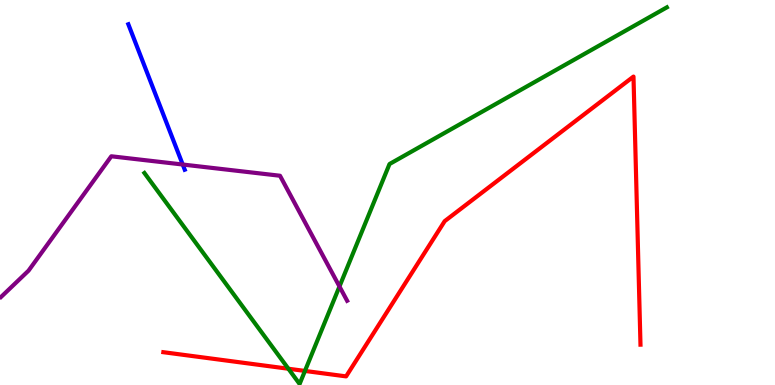[{'lines': ['blue', 'red'], 'intersections': []}, {'lines': ['green', 'red'], 'intersections': [{'x': 3.72, 'y': 0.422}, {'x': 3.93, 'y': 0.365}]}, {'lines': ['purple', 'red'], 'intersections': []}, {'lines': ['blue', 'green'], 'intersections': []}, {'lines': ['blue', 'purple'], 'intersections': [{'x': 2.36, 'y': 5.73}]}, {'lines': ['green', 'purple'], 'intersections': [{'x': 4.38, 'y': 2.56}]}]